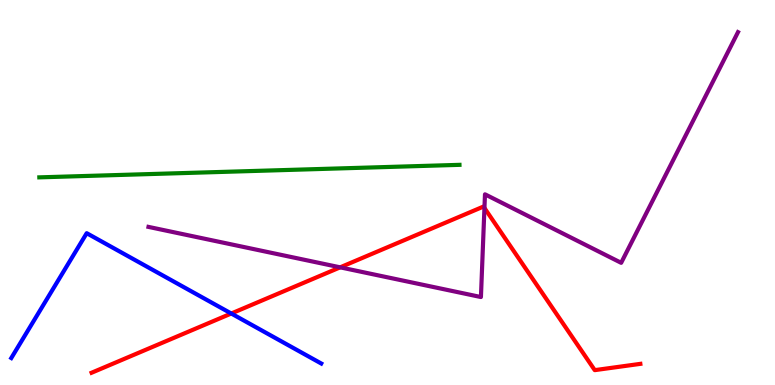[{'lines': ['blue', 'red'], 'intersections': [{'x': 2.98, 'y': 1.86}]}, {'lines': ['green', 'red'], 'intersections': []}, {'lines': ['purple', 'red'], 'intersections': [{'x': 4.39, 'y': 3.06}, {'x': 6.25, 'y': 4.6}]}, {'lines': ['blue', 'green'], 'intersections': []}, {'lines': ['blue', 'purple'], 'intersections': []}, {'lines': ['green', 'purple'], 'intersections': []}]